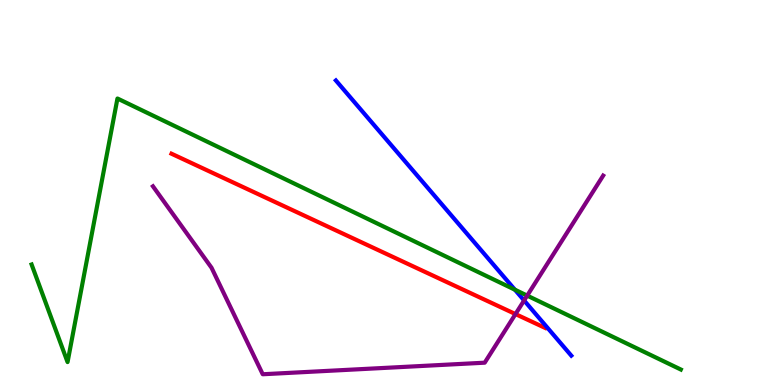[{'lines': ['blue', 'red'], 'intersections': []}, {'lines': ['green', 'red'], 'intersections': []}, {'lines': ['purple', 'red'], 'intersections': [{'x': 6.65, 'y': 1.84}]}, {'lines': ['blue', 'green'], 'intersections': [{'x': 6.64, 'y': 2.48}]}, {'lines': ['blue', 'purple'], 'intersections': [{'x': 6.76, 'y': 2.2}]}, {'lines': ['green', 'purple'], 'intersections': [{'x': 6.8, 'y': 2.32}]}]